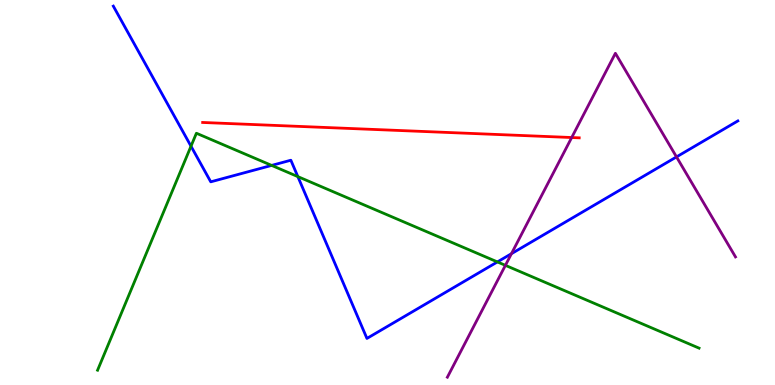[{'lines': ['blue', 'red'], 'intersections': []}, {'lines': ['green', 'red'], 'intersections': []}, {'lines': ['purple', 'red'], 'intersections': [{'x': 7.38, 'y': 6.43}]}, {'lines': ['blue', 'green'], 'intersections': [{'x': 2.46, 'y': 6.2}, {'x': 3.51, 'y': 5.7}, {'x': 3.84, 'y': 5.41}, {'x': 6.42, 'y': 3.2}]}, {'lines': ['blue', 'purple'], 'intersections': [{'x': 6.6, 'y': 3.41}, {'x': 8.73, 'y': 5.92}]}, {'lines': ['green', 'purple'], 'intersections': [{'x': 6.52, 'y': 3.11}]}]